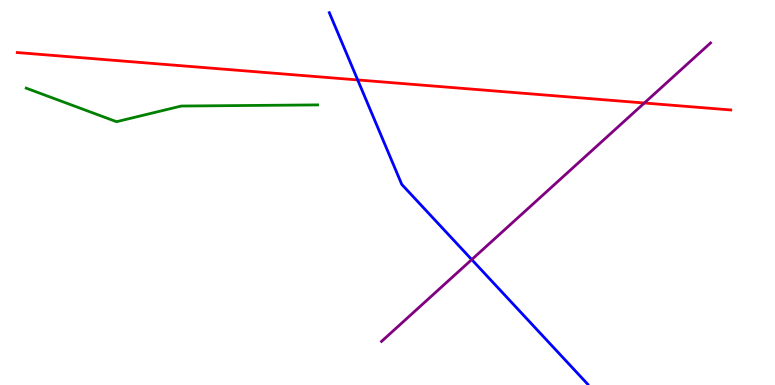[{'lines': ['blue', 'red'], 'intersections': [{'x': 4.62, 'y': 7.92}]}, {'lines': ['green', 'red'], 'intersections': []}, {'lines': ['purple', 'red'], 'intersections': [{'x': 8.31, 'y': 7.32}]}, {'lines': ['blue', 'green'], 'intersections': []}, {'lines': ['blue', 'purple'], 'intersections': [{'x': 6.09, 'y': 3.26}]}, {'lines': ['green', 'purple'], 'intersections': []}]